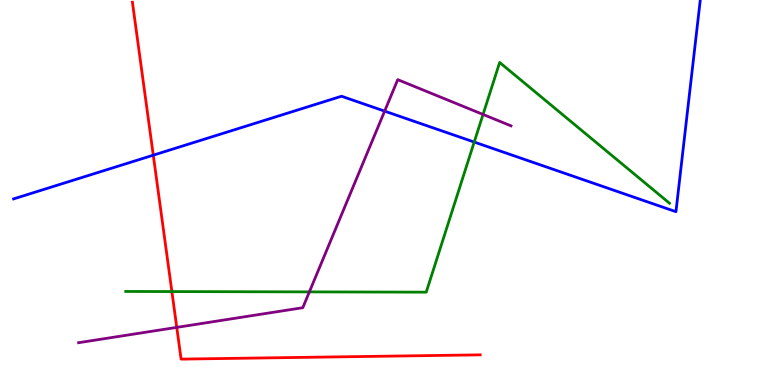[{'lines': ['blue', 'red'], 'intersections': [{'x': 1.98, 'y': 5.97}]}, {'lines': ['green', 'red'], 'intersections': [{'x': 2.22, 'y': 2.43}]}, {'lines': ['purple', 'red'], 'intersections': [{'x': 2.28, 'y': 1.5}]}, {'lines': ['blue', 'green'], 'intersections': [{'x': 6.12, 'y': 6.31}]}, {'lines': ['blue', 'purple'], 'intersections': [{'x': 4.96, 'y': 7.11}]}, {'lines': ['green', 'purple'], 'intersections': [{'x': 3.99, 'y': 2.42}, {'x': 6.23, 'y': 7.03}]}]